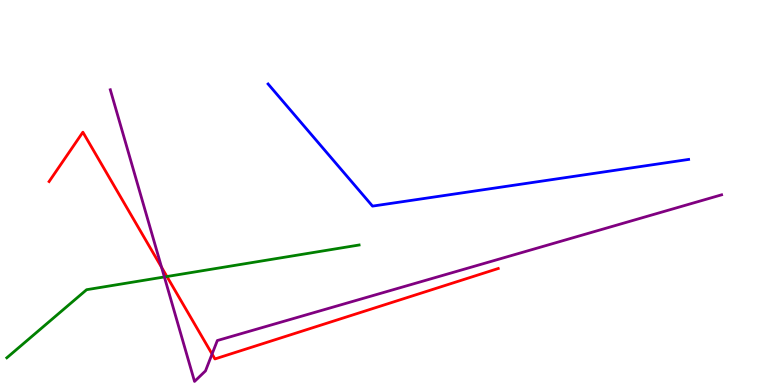[{'lines': ['blue', 'red'], 'intersections': []}, {'lines': ['green', 'red'], 'intersections': [{'x': 2.15, 'y': 2.82}]}, {'lines': ['purple', 'red'], 'intersections': [{'x': 2.09, 'y': 3.06}, {'x': 2.74, 'y': 0.804}]}, {'lines': ['blue', 'green'], 'intersections': []}, {'lines': ['blue', 'purple'], 'intersections': []}, {'lines': ['green', 'purple'], 'intersections': [{'x': 2.12, 'y': 2.81}]}]